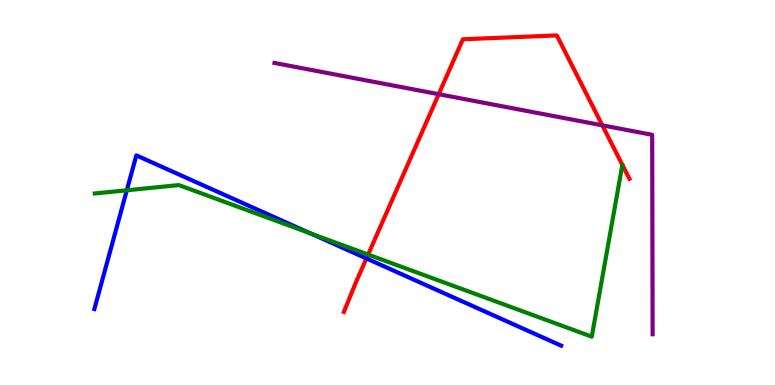[{'lines': ['blue', 'red'], 'intersections': [{'x': 4.73, 'y': 3.29}]}, {'lines': ['green', 'red'], 'intersections': [{'x': 4.75, 'y': 3.39}]}, {'lines': ['purple', 'red'], 'intersections': [{'x': 5.66, 'y': 7.55}, {'x': 7.77, 'y': 6.74}]}, {'lines': ['blue', 'green'], 'intersections': [{'x': 1.64, 'y': 5.06}, {'x': 4.01, 'y': 3.93}]}, {'lines': ['blue', 'purple'], 'intersections': []}, {'lines': ['green', 'purple'], 'intersections': []}]